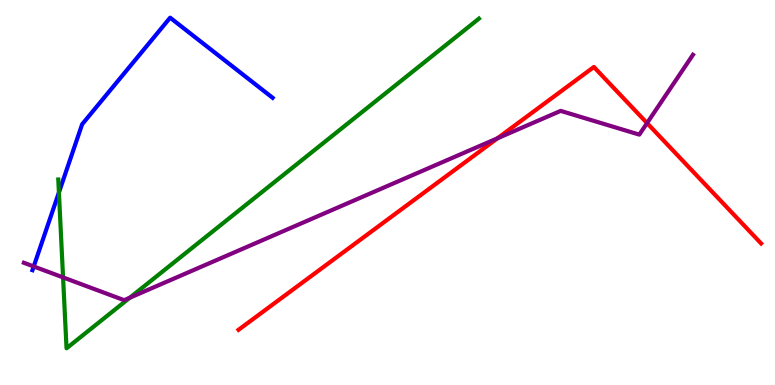[{'lines': ['blue', 'red'], 'intersections': []}, {'lines': ['green', 'red'], 'intersections': []}, {'lines': ['purple', 'red'], 'intersections': [{'x': 6.42, 'y': 6.41}, {'x': 8.35, 'y': 6.8}]}, {'lines': ['blue', 'green'], 'intersections': [{'x': 0.76, 'y': 5.0}]}, {'lines': ['blue', 'purple'], 'intersections': [{'x': 0.435, 'y': 3.08}]}, {'lines': ['green', 'purple'], 'intersections': [{'x': 0.814, 'y': 2.79}, {'x': 1.67, 'y': 2.27}]}]